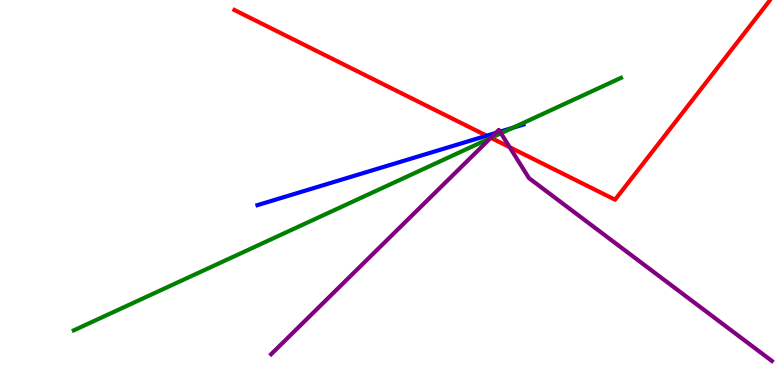[{'lines': ['blue', 'red'], 'intersections': [{'x': 6.28, 'y': 6.48}]}, {'lines': ['green', 'red'], 'intersections': [{'x': 6.34, 'y': 6.42}]}, {'lines': ['purple', 'red'], 'intersections': [{'x': 6.33, 'y': 6.42}, {'x': 6.58, 'y': 6.18}]}, {'lines': ['blue', 'green'], 'intersections': [{'x': 6.62, 'y': 6.68}]}, {'lines': ['blue', 'purple'], 'intersections': [{'x': 6.4, 'y': 6.55}, {'x': 6.45, 'y': 6.58}]}, {'lines': ['green', 'purple'], 'intersections': [{'x': 6.33, 'y': 6.41}, {'x': 6.46, 'y': 6.54}]}]